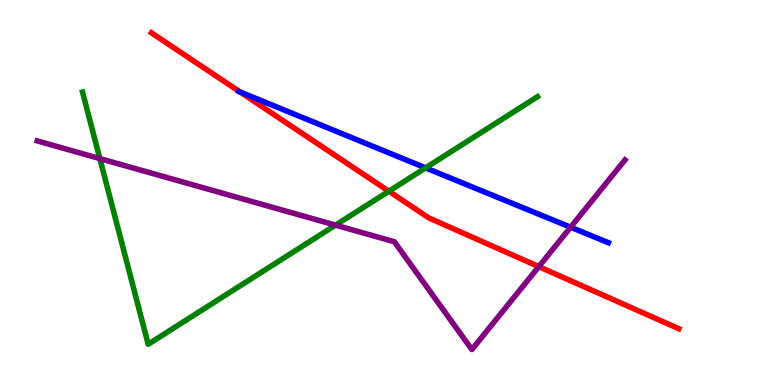[{'lines': ['blue', 'red'], 'intersections': [{'x': 3.1, 'y': 7.61}]}, {'lines': ['green', 'red'], 'intersections': [{'x': 5.02, 'y': 5.03}]}, {'lines': ['purple', 'red'], 'intersections': [{'x': 6.95, 'y': 3.07}]}, {'lines': ['blue', 'green'], 'intersections': [{'x': 5.49, 'y': 5.64}]}, {'lines': ['blue', 'purple'], 'intersections': [{'x': 7.36, 'y': 4.1}]}, {'lines': ['green', 'purple'], 'intersections': [{'x': 1.29, 'y': 5.88}, {'x': 4.33, 'y': 4.15}]}]